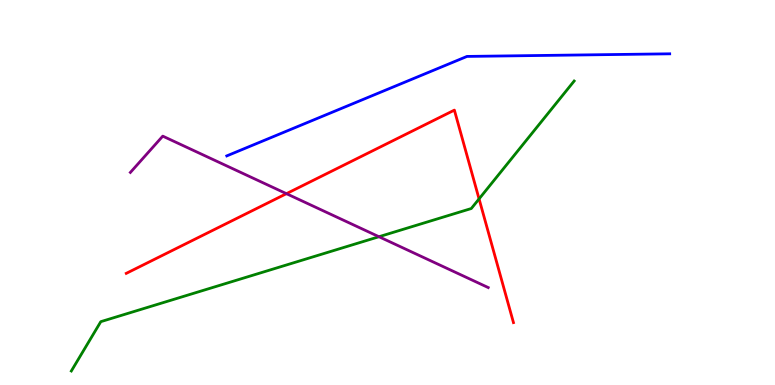[{'lines': ['blue', 'red'], 'intersections': []}, {'lines': ['green', 'red'], 'intersections': [{'x': 6.18, 'y': 4.83}]}, {'lines': ['purple', 'red'], 'intersections': [{'x': 3.7, 'y': 4.97}]}, {'lines': ['blue', 'green'], 'intersections': []}, {'lines': ['blue', 'purple'], 'intersections': []}, {'lines': ['green', 'purple'], 'intersections': [{'x': 4.89, 'y': 3.85}]}]